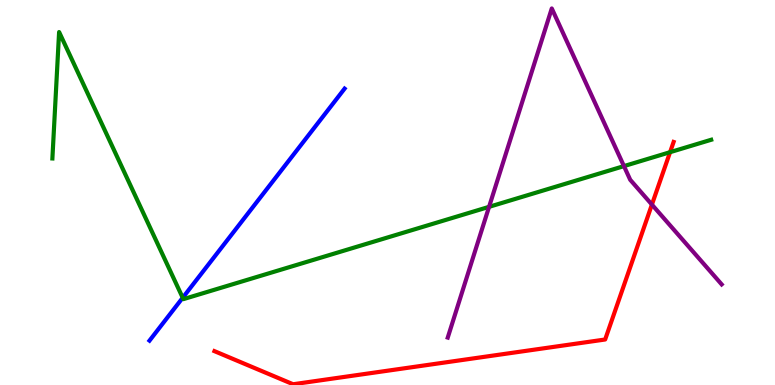[{'lines': ['blue', 'red'], 'intersections': []}, {'lines': ['green', 'red'], 'intersections': [{'x': 8.65, 'y': 6.05}]}, {'lines': ['purple', 'red'], 'intersections': [{'x': 8.41, 'y': 4.69}]}, {'lines': ['blue', 'green'], 'intersections': [{'x': 2.36, 'y': 2.27}]}, {'lines': ['blue', 'purple'], 'intersections': []}, {'lines': ['green', 'purple'], 'intersections': [{'x': 6.31, 'y': 4.63}, {'x': 8.05, 'y': 5.69}]}]